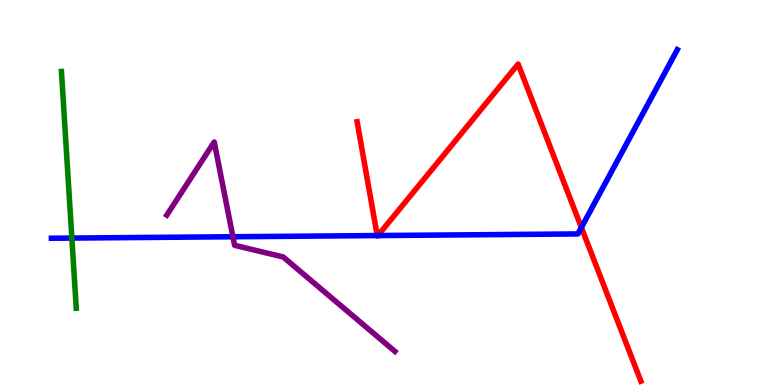[{'lines': ['blue', 'red'], 'intersections': [{'x': 4.87, 'y': 3.88}, {'x': 4.88, 'y': 3.88}, {'x': 7.5, 'y': 4.09}]}, {'lines': ['green', 'red'], 'intersections': []}, {'lines': ['purple', 'red'], 'intersections': []}, {'lines': ['blue', 'green'], 'intersections': [{'x': 0.927, 'y': 3.82}]}, {'lines': ['blue', 'purple'], 'intersections': [{'x': 3.01, 'y': 3.85}]}, {'lines': ['green', 'purple'], 'intersections': []}]